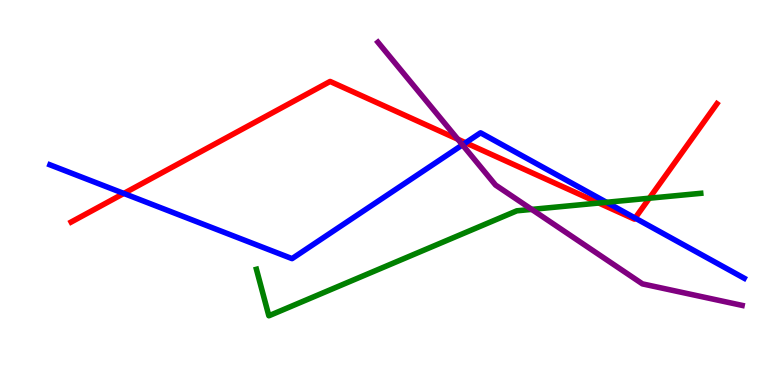[{'lines': ['blue', 'red'], 'intersections': [{'x': 1.6, 'y': 4.98}, {'x': 6.01, 'y': 6.29}, {'x': 8.2, 'y': 4.34}]}, {'lines': ['green', 'red'], 'intersections': [{'x': 7.73, 'y': 4.73}, {'x': 8.38, 'y': 4.85}]}, {'lines': ['purple', 'red'], 'intersections': [{'x': 5.91, 'y': 6.38}]}, {'lines': ['blue', 'green'], 'intersections': [{'x': 7.83, 'y': 4.75}]}, {'lines': ['blue', 'purple'], 'intersections': [{'x': 5.97, 'y': 6.24}]}, {'lines': ['green', 'purple'], 'intersections': [{'x': 6.86, 'y': 4.56}]}]